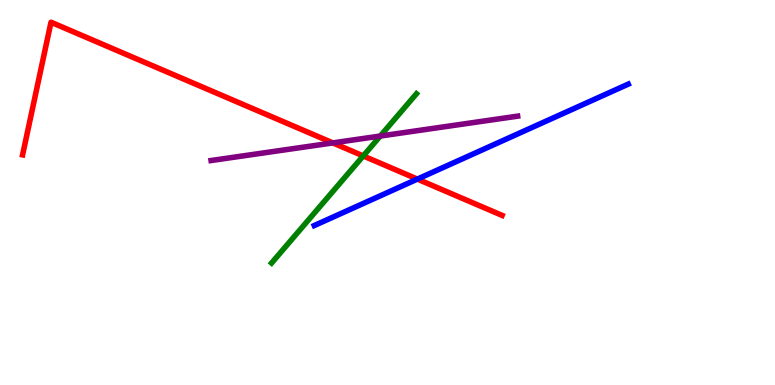[{'lines': ['blue', 'red'], 'intersections': [{'x': 5.39, 'y': 5.35}]}, {'lines': ['green', 'red'], 'intersections': [{'x': 4.69, 'y': 5.95}]}, {'lines': ['purple', 'red'], 'intersections': [{'x': 4.29, 'y': 6.29}]}, {'lines': ['blue', 'green'], 'intersections': []}, {'lines': ['blue', 'purple'], 'intersections': []}, {'lines': ['green', 'purple'], 'intersections': [{'x': 4.91, 'y': 6.47}]}]